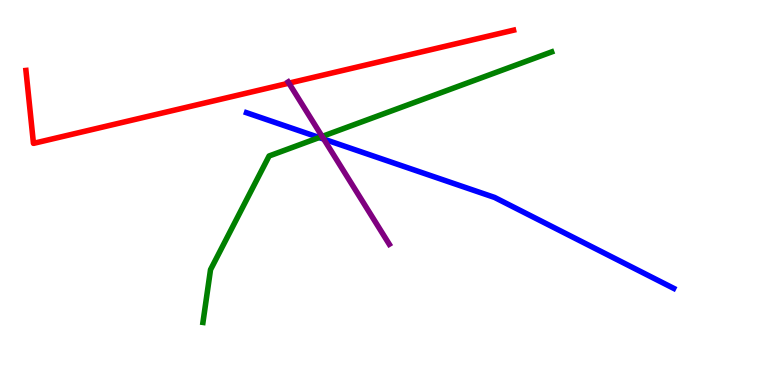[{'lines': ['blue', 'red'], 'intersections': []}, {'lines': ['green', 'red'], 'intersections': []}, {'lines': ['purple', 'red'], 'intersections': [{'x': 3.73, 'y': 7.84}]}, {'lines': ['blue', 'green'], 'intersections': [{'x': 4.12, 'y': 6.43}]}, {'lines': ['blue', 'purple'], 'intersections': [{'x': 4.18, 'y': 6.39}]}, {'lines': ['green', 'purple'], 'intersections': [{'x': 4.16, 'y': 6.46}]}]